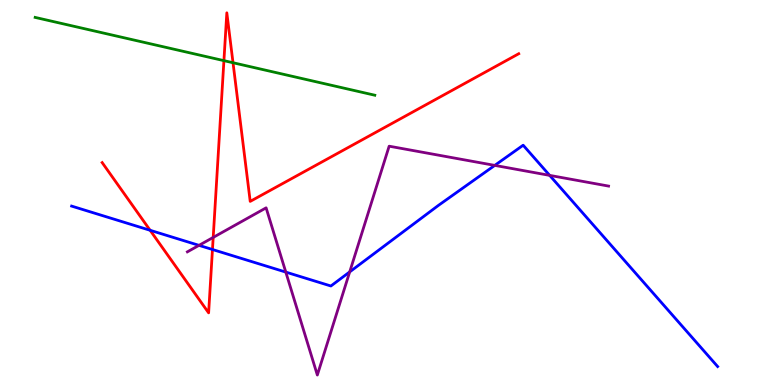[{'lines': ['blue', 'red'], 'intersections': [{'x': 1.94, 'y': 4.02}, {'x': 2.74, 'y': 3.52}]}, {'lines': ['green', 'red'], 'intersections': [{'x': 2.89, 'y': 8.42}, {'x': 3.01, 'y': 8.37}]}, {'lines': ['purple', 'red'], 'intersections': [{'x': 2.75, 'y': 3.83}]}, {'lines': ['blue', 'green'], 'intersections': []}, {'lines': ['blue', 'purple'], 'intersections': [{'x': 2.57, 'y': 3.63}, {'x': 3.69, 'y': 2.93}, {'x': 4.51, 'y': 2.94}, {'x': 6.38, 'y': 5.7}, {'x': 7.09, 'y': 5.44}]}, {'lines': ['green', 'purple'], 'intersections': []}]